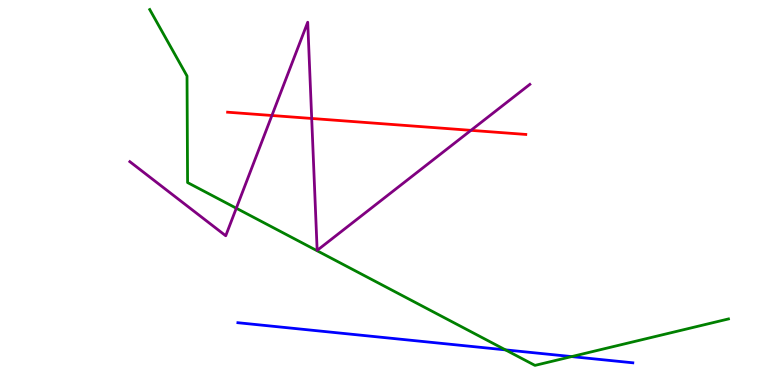[{'lines': ['blue', 'red'], 'intersections': []}, {'lines': ['green', 'red'], 'intersections': []}, {'lines': ['purple', 'red'], 'intersections': [{'x': 3.51, 'y': 7.0}, {'x': 4.02, 'y': 6.92}, {'x': 6.08, 'y': 6.61}]}, {'lines': ['blue', 'green'], 'intersections': [{'x': 6.52, 'y': 0.912}, {'x': 7.38, 'y': 0.738}]}, {'lines': ['blue', 'purple'], 'intersections': []}, {'lines': ['green', 'purple'], 'intersections': [{'x': 3.05, 'y': 4.59}]}]